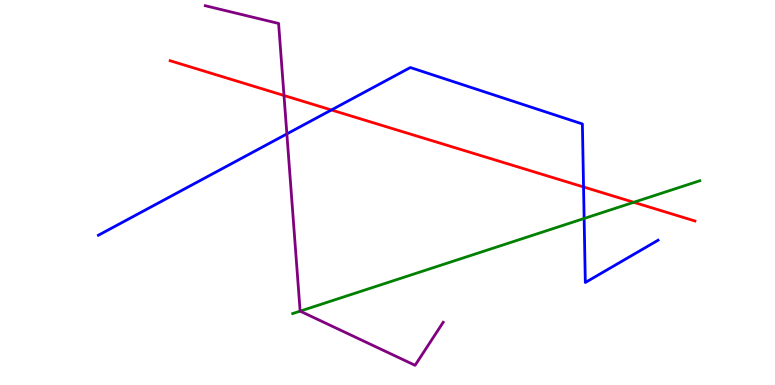[{'lines': ['blue', 'red'], 'intersections': [{'x': 4.28, 'y': 7.14}, {'x': 7.53, 'y': 5.14}]}, {'lines': ['green', 'red'], 'intersections': [{'x': 8.18, 'y': 4.75}]}, {'lines': ['purple', 'red'], 'intersections': [{'x': 3.66, 'y': 7.52}]}, {'lines': ['blue', 'green'], 'intersections': [{'x': 7.54, 'y': 4.33}]}, {'lines': ['blue', 'purple'], 'intersections': [{'x': 3.7, 'y': 6.52}]}, {'lines': ['green', 'purple'], 'intersections': [{'x': 3.87, 'y': 1.92}]}]